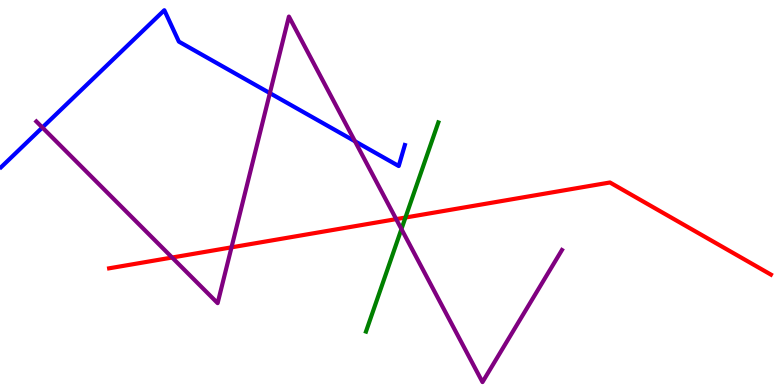[{'lines': ['blue', 'red'], 'intersections': []}, {'lines': ['green', 'red'], 'intersections': [{'x': 5.23, 'y': 4.35}]}, {'lines': ['purple', 'red'], 'intersections': [{'x': 2.22, 'y': 3.31}, {'x': 2.99, 'y': 3.58}, {'x': 5.11, 'y': 4.31}]}, {'lines': ['blue', 'green'], 'intersections': []}, {'lines': ['blue', 'purple'], 'intersections': [{'x': 0.547, 'y': 6.69}, {'x': 3.48, 'y': 7.58}, {'x': 4.58, 'y': 6.33}]}, {'lines': ['green', 'purple'], 'intersections': [{'x': 5.18, 'y': 4.05}]}]